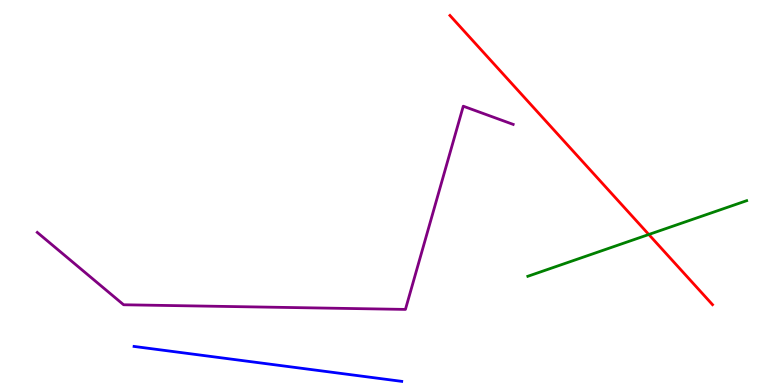[{'lines': ['blue', 'red'], 'intersections': []}, {'lines': ['green', 'red'], 'intersections': [{'x': 8.37, 'y': 3.91}]}, {'lines': ['purple', 'red'], 'intersections': []}, {'lines': ['blue', 'green'], 'intersections': []}, {'lines': ['blue', 'purple'], 'intersections': []}, {'lines': ['green', 'purple'], 'intersections': []}]